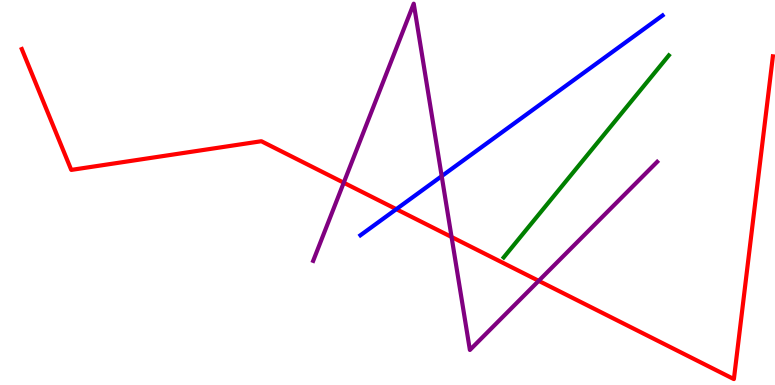[{'lines': ['blue', 'red'], 'intersections': [{'x': 5.11, 'y': 4.57}]}, {'lines': ['green', 'red'], 'intersections': []}, {'lines': ['purple', 'red'], 'intersections': [{'x': 4.44, 'y': 5.25}, {'x': 5.83, 'y': 3.84}, {'x': 6.95, 'y': 2.71}]}, {'lines': ['blue', 'green'], 'intersections': []}, {'lines': ['blue', 'purple'], 'intersections': [{'x': 5.7, 'y': 5.42}]}, {'lines': ['green', 'purple'], 'intersections': []}]